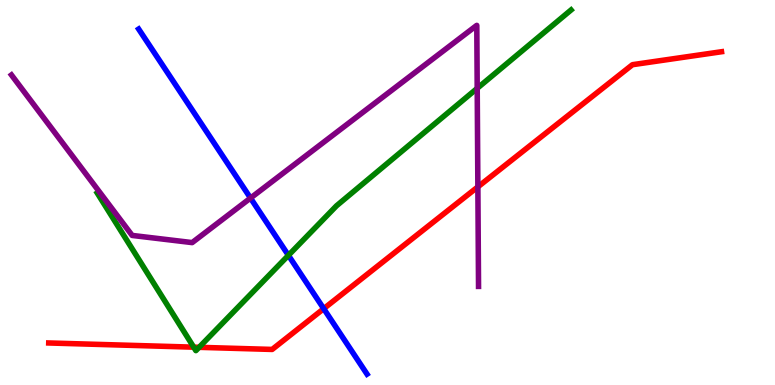[{'lines': ['blue', 'red'], 'intersections': [{'x': 4.18, 'y': 1.98}]}, {'lines': ['green', 'red'], 'intersections': [{'x': 2.5, 'y': 0.983}, {'x': 2.57, 'y': 0.979}]}, {'lines': ['purple', 'red'], 'intersections': [{'x': 6.17, 'y': 5.15}]}, {'lines': ['blue', 'green'], 'intersections': [{'x': 3.72, 'y': 3.37}]}, {'lines': ['blue', 'purple'], 'intersections': [{'x': 3.23, 'y': 4.86}]}, {'lines': ['green', 'purple'], 'intersections': [{'x': 6.16, 'y': 7.71}]}]